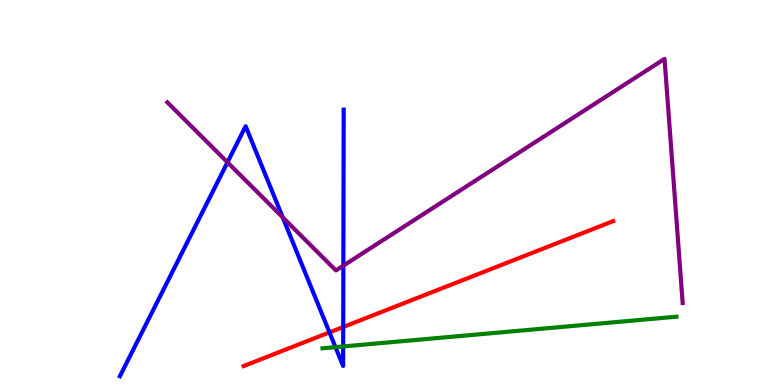[{'lines': ['blue', 'red'], 'intersections': [{'x': 4.25, 'y': 1.37}, {'x': 4.43, 'y': 1.51}]}, {'lines': ['green', 'red'], 'intersections': []}, {'lines': ['purple', 'red'], 'intersections': []}, {'lines': ['blue', 'green'], 'intersections': [{'x': 4.33, 'y': 0.983}, {'x': 4.43, 'y': 1.0}]}, {'lines': ['blue', 'purple'], 'intersections': [{'x': 2.94, 'y': 5.78}, {'x': 3.65, 'y': 4.36}, {'x': 4.43, 'y': 3.1}]}, {'lines': ['green', 'purple'], 'intersections': []}]